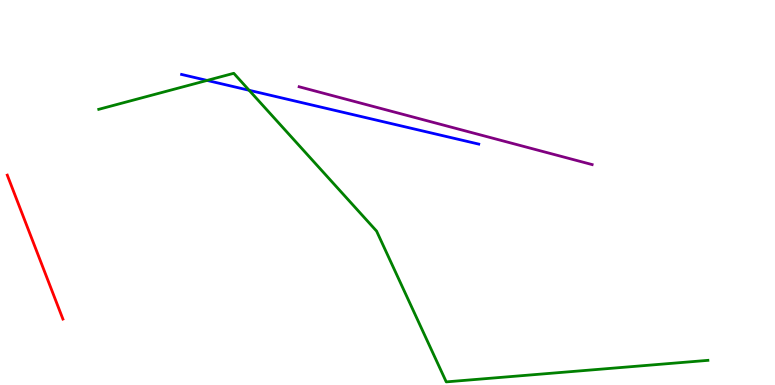[{'lines': ['blue', 'red'], 'intersections': []}, {'lines': ['green', 'red'], 'intersections': []}, {'lines': ['purple', 'red'], 'intersections': []}, {'lines': ['blue', 'green'], 'intersections': [{'x': 2.67, 'y': 7.91}, {'x': 3.21, 'y': 7.66}]}, {'lines': ['blue', 'purple'], 'intersections': []}, {'lines': ['green', 'purple'], 'intersections': []}]